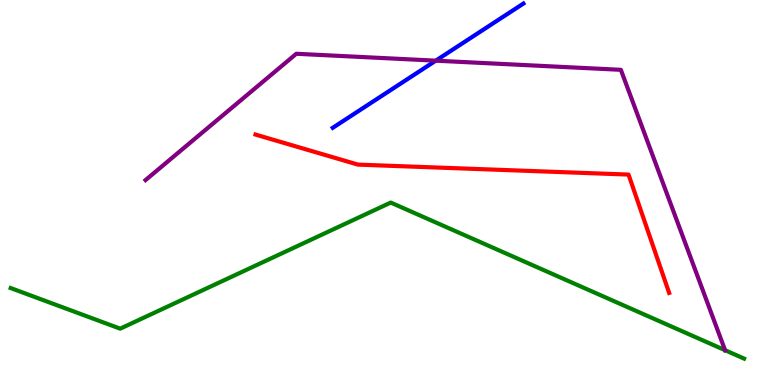[{'lines': ['blue', 'red'], 'intersections': []}, {'lines': ['green', 'red'], 'intersections': []}, {'lines': ['purple', 'red'], 'intersections': []}, {'lines': ['blue', 'green'], 'intersections': []}, {'lines': ['blue', 'purple'], 'intersections': [{'x': 5.62, 'y': 8.42}]}, {'lines': ['green', 'purple'], 'intersections': [{'x': 9.36, 'y': 0.904}]}]